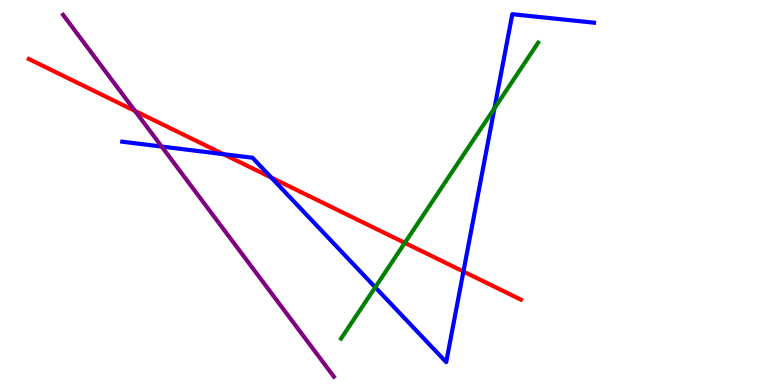[{'lines': ['blue', 'red'], 'intersections': [{'x': 2.88, 'y': 6.0}, {'x': 3.5, 'y': 5.39}, {'x': 5.98, 'y': 2.95}]}, {'lines': ['green', 'red'], 'intersections': [{'x': 5.22, 'y': 3.69}]}, {'lines': ['purple', 'red'], 'intersections': [{'x': 1.74, 'y': 7.12}]}, {'lines': ['blue', 'green'], 'intersections': [{'x': 4.84, 'y': 2.54}, {'x': 6.38, 'y': 7.19}]}, {'lines': ['blue', 'purple'], 'intersections': [{'x': 2.09, 'y': 6.19}]}, {'lines': ['green', 'purple'], 'intersections': []}]